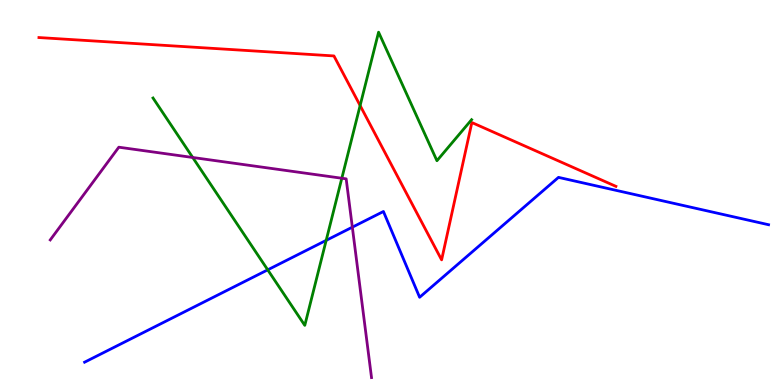[{'lines': ['blue', 'red'], 'intersections': []}, {'lines': ['green', 'red'], 'intersections': [{'x': 4.65, 'y': 7.26}]}, {'lines': ['purple', 'red'], 'intersections': []}, {'lines': ['blue', 'green'], 'intersections': [{'x': 3.45, 'y': 2.99}, {'x': 4.21, 'y': 3.76}]}, {'lines': ['blue', 'purple'], 'intersections': [{'x': 4.55, 'y': 4.1}]}, {'lines': ['green', 'purple'], 'intersections': [{'x': 2.49, 'y': 5.91}, {'x': 4.41, 'y': 5.37}]}]